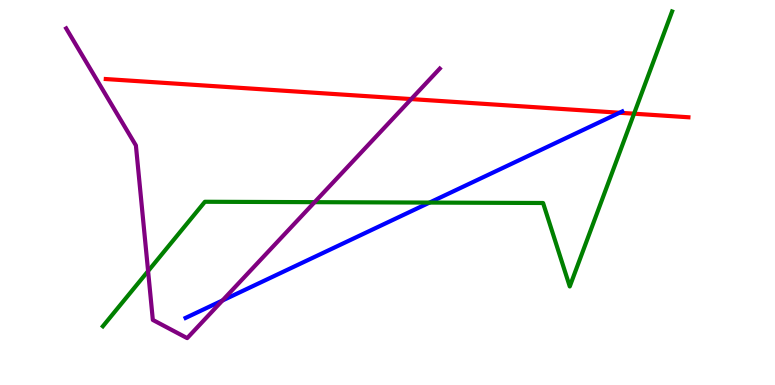[{'lines': ['blue', 'red'], 'intersections': [{'x': 7.99, 'y': 7.07}]}, {'lines': ['green', 'red'], 'intersections': [{'x': 8.18, 'y': 7.05}]}, {'lines': ['purple', 'red'], 'intersections': [{'x': 5.31, 'y': 7.43}]}, {'lines': ['blue', 'green'], 'intersections': [{'x': 5.54, 'y': 4.74}]}, {'lines': ['blue', 'purple'], 'intersections': [{'x': 2.87, 'y': 2.2}]}, {'lines': ['green', 'purple'], 'intersections': [{'x': 1.91, 'y': 2.96}, {'x': 4.06, 'y': 4.75}]}]